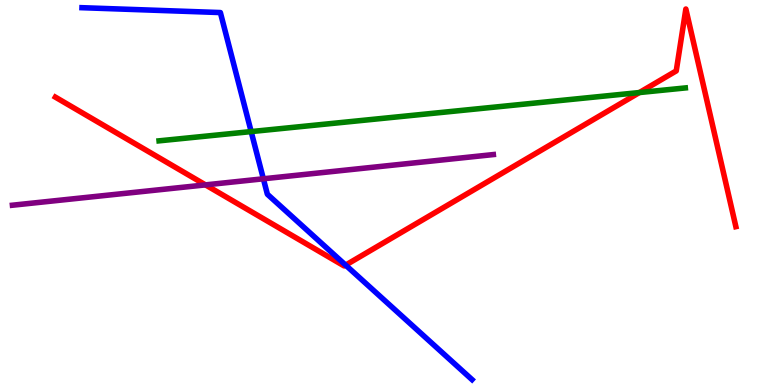[{'lines': ['blue', 'red'], 'intersections': [{'x': 4.46, 'y': 3.11}]}, {'lines': ['green', 'red'], 'intersections': [{'x': 8.25, 'y': 7.6}]}, {'lines': ['purple', 'red'], 'intersections': [{'x': 2.65, 'y': 5.2}]}, {'lines': ['blue', 'green'], 'intersections': [{'x': 3.24, 'y': 6.58}]}, {'lines': ['blue', 'purple'], 'intersections': [{'x': 3.4, 'y': 5.36}]}, {'lines': ['green', 'purple'], 'intersections': []}]